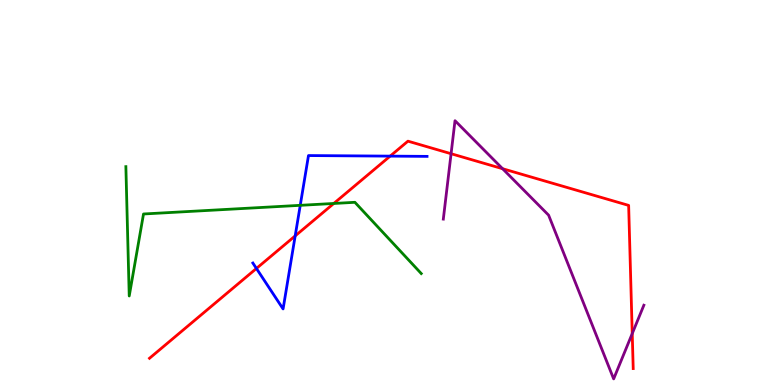[{'lines': ['blue', 'red'], 'intersections': [{'x': 3.31, 'y': 3.03}, {'x': 3.81, 'y': 3.87}, {'x': 5.03, 'y': 5.94}]}, {'lines': ['green', 'red'], 'intersections': [{'x': 4.31, 'y': 4.72}]}, {'lines': ['purple', 'red'], 'intersections': [{'x': 5.82, 'y': 6.01}, {'x': 6.48, 'y': 5.62}, {'x': 8.16, 'y': 1.34}]}, {'lines': ['blue', 'green'], 'intersections': [{'x': 3.87, 'y': 4.67}]}, {'lines': ['blue', 'purple'], 'intersections': []}, {'lines': ['green', 'purple'], 'intersections': []}]